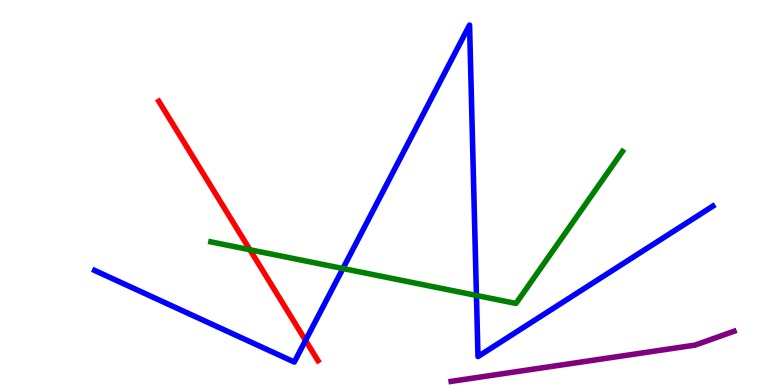[{'lines': ['blue', 'red'], 'intersections': [{'x': 3.94, 'y': 1.16}]}, {'lines': ['green', 'red'], 'intersections': [{'x': 3.22, 'y': 3.51}]}, {'lines': ['purple', 'red'], 'intersections': []}, {'lines': ['blue', 'green'], 'intersections': [{'x': 4.42, 'y': 3.03}, {'x': 6.15, 'y': 2.33}]}, {'lines': ['blue', 'purple'], 'intersections': []}, {'lines': ['green', 'purple'], 'intersections': []}]